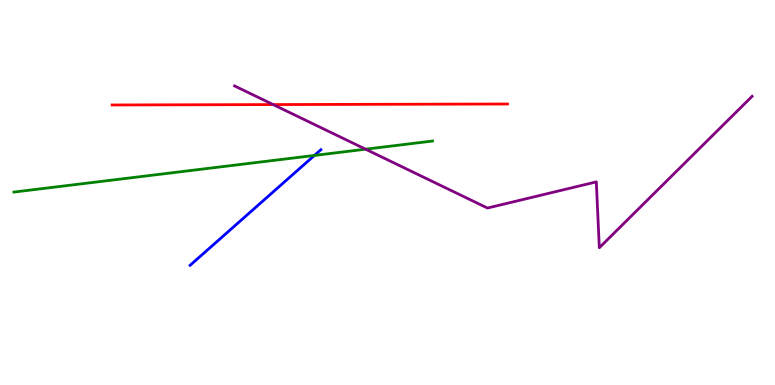[{'lines': ['blue', 'red'], 'intersections': []}, {'lines': ['green', 'red'], 'intersections': []}, {'lines': ['purple', 'red'], 'intersections': [{'x': 3.52, 'y': 7.28}]}, {'lines': ['blue', 'green'], 'intersections': [{'x': 4.06, 'y': 5.96}]}, {'lines': ['blue', 'purple'], 'intersections': []}, {'lines': ['green', 'purple'], 'intersections': [{'x': 4.72, 'y': 6.12}]}]